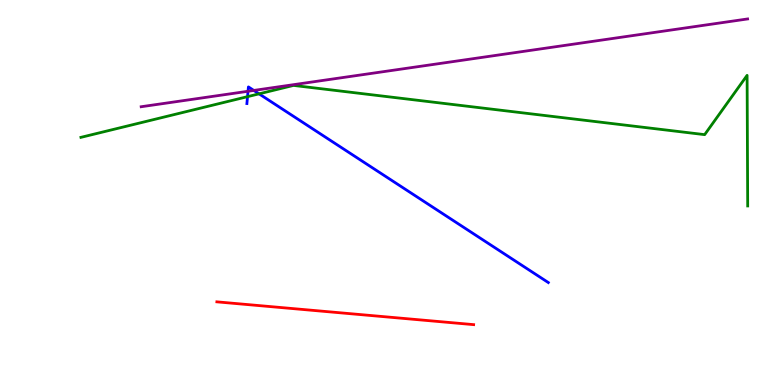[{'lines': ['blue', 'red'], 'intersections': []}, {'lines': ['green', 'red'], 'intersections': []}, {'lines': ['purple', 'red'], 'intersections': []}, {'lines': ['blue', 'green'], 'intersections': [{'x': 3.19, 'y': 7.49}, {'x': 3.34, 'y': 7.56}]}, {'lines': ['blue', 'purple'], 'intersections': [{'x': 3.2, 'y': 7.63}, {'x': 3.28, 'y': 7.65}]}, {'lines': ['green', 'purple'], 'intersections': []}]